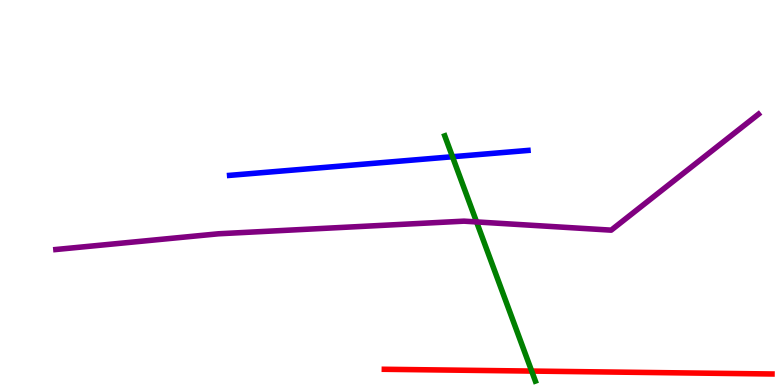[{'lines': ['blue', 'red'], 'intersections': []}, {'lines': ['green', 'red'], 'intersections': [{'x': 6.86, 'y': 0.362}]}, {'lines': ['purple', 'red'], 'intersections': []}, {'lines': ['blue', 'green'], 'intersections': [{'x': 5.84, 'y': 5.93}]}, {'lines': ['blue', 'purple'], 'intersections': []}, {'lines': ['green', 'purple'], 'intersections': [{'x': 6.15, 'y': 4.24}]}]